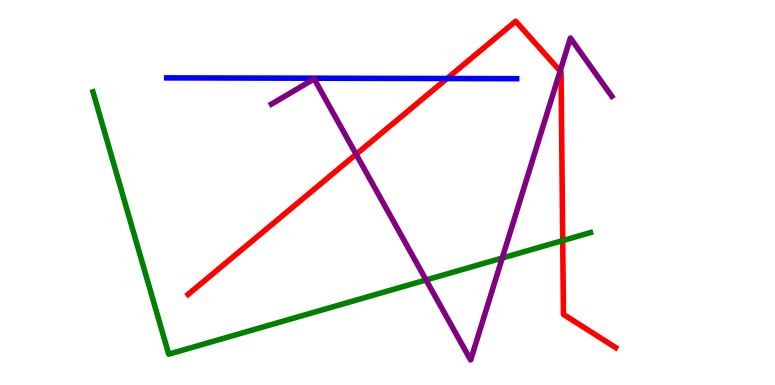[{'lines': ['blue', 'red'], 'intersections': [{'x': 5.77, 'y': 7.96}]}, {'lines': ['green', 'red'], 'intersections': [{'x': 7.26, 'y': 3.75}]}, {'lines': ['purple', 'red'], 'intersections': [{'x': 4.6, 'y': 5.99}, {'x': 7.23, 'y': 8.16}]}, {'lines': ['blue', 'green'], 'intersections': []}, {'lines': ['blue', 'purple'], 'intersections': []}, {'lines': ['green', 'purple'], 'intersections': [{'x': 5.5, 'y': 2.73}, {'x': 6.48, 'y': 3.3}]}]